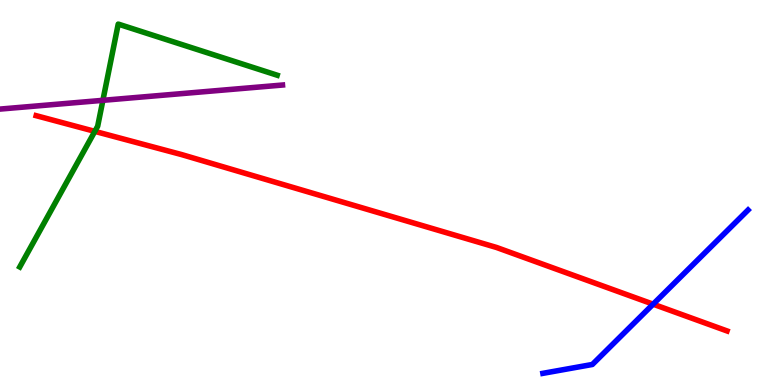[{'lines': ['blue', 'red'], 'intersections': [{'x': 8.43, 'y': 2.1}]}, {'lines': ['green', 'red'], 'intersections': [{'x': 1.22, 'y': 6.59}]}, {'lines': ['purple', 'red'], 'intersections': []}, {'lines': ['blue', 'green'], 'intersections': []}, {'lines': ['blue', 'purple'], 'intersections': []}, {'lines': ['green', 'purple'], 'intersections': [{'x': 1.33, 'y': 7.39}]}]